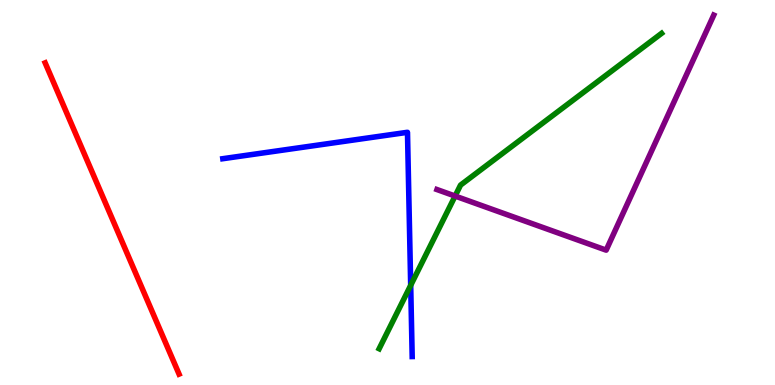[{'lines': ['blue', 'red'], 'intersections': []}, {'lines': ['green', 'red'], 'intersections': []}, {'lines': ['purple', 'red'], 'intersections': []}, {'lines': ['blue', 'green'], 'intersections': [{'x': 5.3, 'y': 2.59}]}, {'lines': ['blue', 'purple'], 'intersections': []}, {'lines': ['green', 'purple'], 'intersections': [{'x': 5.87, 'y': 4.91}]}]